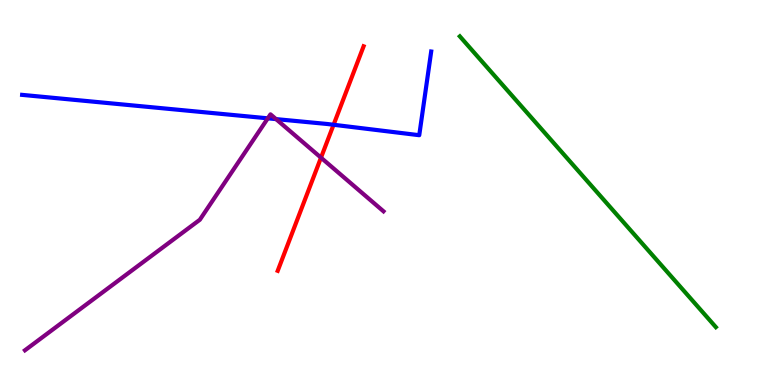[{'lines': ['blue', 'red'], 'intersections': [{'x': 4.3, 'y': 6.76}]}, {'lines': ['green', 'red'], 'intersections': []}, {'lines': ['purple', 'red'], 'intersections': [{'x': 4.14, 'y': 5.9}]}, {'lines': ['blue', 'green'], 'intersections': []}, {'lines': ['blue', 'purple'], 'intersections': [{'x': 3.46, 'y': 6.93}, {'x': 3.56, 'y': 6.91}]}, {'lines': ['green', 'purple'], 'intersections': []}]